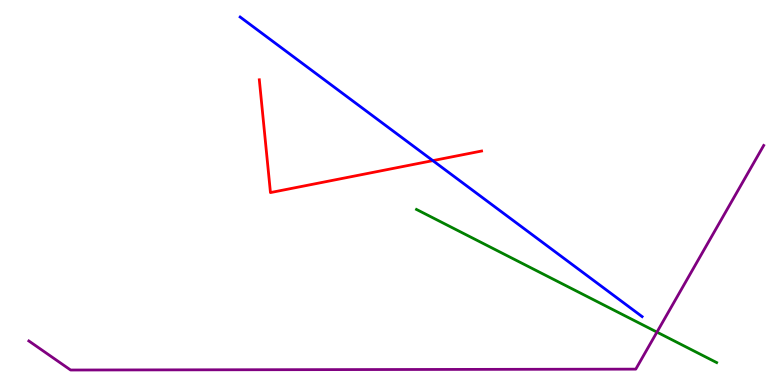[{'lines': ['blue', 'red'], 'intersections': [{'x': 5.58, 'y': 5.83}]}, {'lines': ['green', 'red'], 'intersections': []}, {'lines': ['purple', 'red'], 'intersections': []}, {'lines': ['blue', 'green'], 'intersections': []}, {'lines': ['blue', 'purple'], 'intersections': []}, {'lines': ['green', 'purple'], 'intersections': [{'x': 8.48, 'y': 1.37}]}]